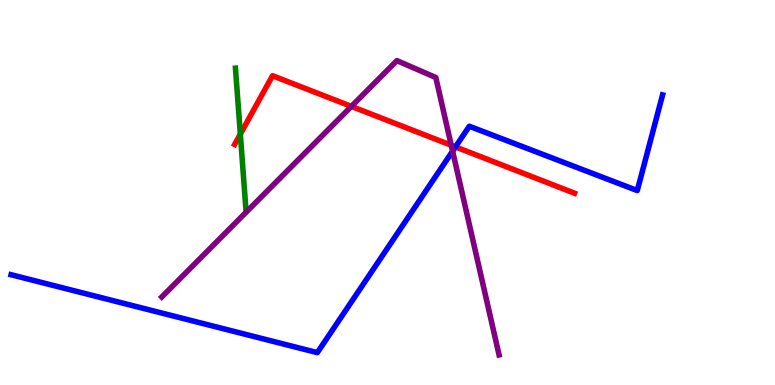[{'lines': ['blue', 'red'], 'intersections': [{'x': 5.88, 'y': 6.18}]}, {'lines': ['green', 'red'], 'intersections': [{'x': 3.1, 'y': 6.52}]}, {'lines': ['purple', 'red'], 'intersections': [{'x': 4.53, 'y': 7.24}, {'x': 5.82, 'y': 6.23}]}, {'lines': ['blue', 'green'], 'intersections': []}, {'lines': ['blue', 'purple'], 'intersections': [{'x': 5.84, 'y': 6.07}]}, {'lines': ['green', 'purple'], 'intersections': []}]